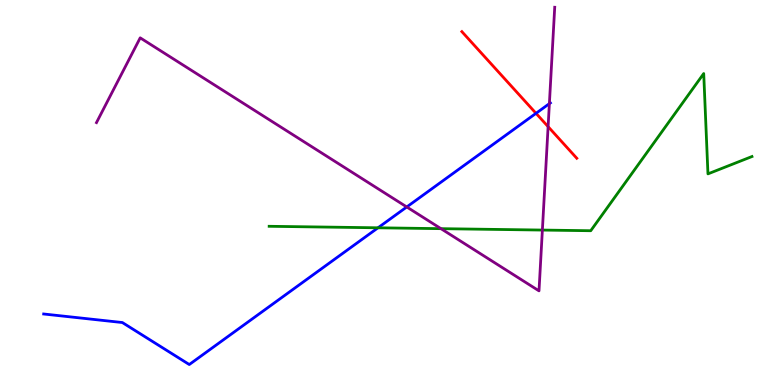[{'lines': ['blue', 'red'], 'intersections': [{'x': 6.92, 'y': 7.06}]}, {'lines': ['green', 'red'], 'intersections': []}, {'lines': ['purple', 'red'], 'intersections': [{'x': 7.07, 'y': 6.71}]}, {'lines': ['blue', 'green'], 'intersections': [{'x': 4.88, 'y': 4.08}]}, {'lines': ['blue', 'purple'], 'intersections': [{'x': 5.25, 'y': 4.62}, {'x': 7.09, 'y': 7.31}]}, {'lines': ['green', 'purple'], 'intersections': [{'x': 5.69, 'y': 4.06}, {'x': 7.0, 'y': 4.02}]}]